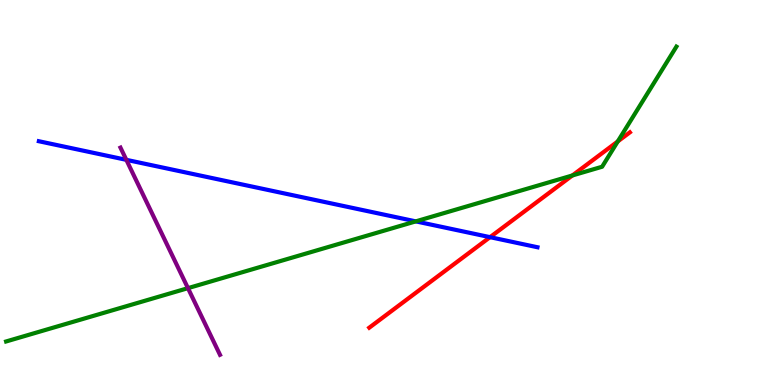[{'lines': ['blue', 'red'], 'intersections': [{'x': 6.32, 'y': 3.84}]}, {'lines': ['green', 'red'], 'intersections': [{'x': 7.39, 'y': 5.44}, {'x': 7.97, 'y': 6.33}]}, {'lines': ['purple', 'red'], 'intersections': []}, {'lines': ['blue', 'green'], 'intersections': [{'x': 5.36, 'y': 4.25}]}, {'lines': ['blue', 'purple'], 'intersections': [{'x': 1.63, 'y': 5.85}]}, {'lines': ['green', 'purple'], 'intersections': [{'x': 2.43, 'y': 2.52}]}]